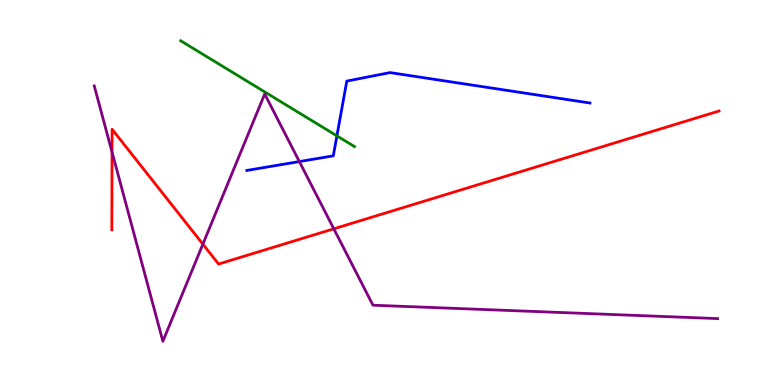[{'lines': ['blue', 'red'], 'intersections': []}, {'lines': ['green', 'red'], 'intersections': []}, {'lines': ['purple', 'red'], 'intersections': [{'x': 1.45, 'y': 6.05}, {'x': 2.62, 'y': 3.66}, {'x': 4.31, 'y': 4.06}]}, {'lines': ['blue', 'green'], 'intersections': [{'x': 4.35, 'y': 6.47}]}, {'lines': ['blue', 'purple'], 'intersections': [{'x': 3.86, 'y': 5.8}]}, {'lines': ['green', 'purple'], 'intersections': []}]